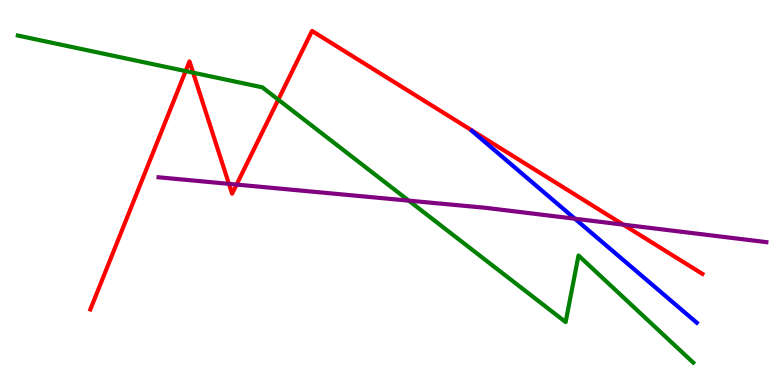[{'lines': ['blue', 'red'], 'intersections': []}, {'lines': ['green', 'red'], 'intersections': [{'x': 2.4, 'y': 8.15}, {'x': 2.49, 'y': 8.11}, {'x': 3.59, 'y': 7.41}]}, {'lines': ['purple', 'red'], 'intersections': [{'x': 2.95, 'y': 5.22}, {'x': 3.05, 'y': 5.21}, {'x': 8.04, 'y': 4.17}]}, {'lines': ['blue', 'green'], 'intersections': []}, {'lines': ['blue', 'purple'], 'intersections': [{'x': 7.42, 'y': 4.32}]}, {'lines': ['green', 'purple'], 'intersections': [{'x': 5.27, 'y': 4.79}]}]